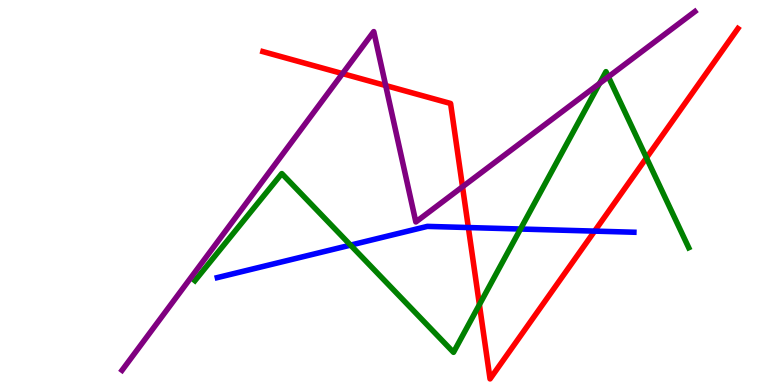[{'lines': ['blue', 'red'], 'intersections': [{'x': 6.04, 'y': 4.09}, {'x': 7.67, 'y': 4.0}]}, {'lines': ['green', 'red'], 'intersections': [{'x': 6.19, 'y': 2.09}, {'x': 8.34, 'y': 5.9}]}, {'lines': ['purple', 'red'], 'intersections': [{'x': 4.42, 'y': 8.09}, {'x': 4.98, 'y': 7.78}, {'x': 5.97, 'y': 5.15}]}, {'lines': ['blue', 'green'], 'intersections': [{'x': 4.52, 'y': 3.63}, {'x': 6.72, 'y': 4.05}]}, {'lines': ['blue', 'purple'], 'intersections': []}, {'lines': ['green', 'purple'], 'intersections': [{'x': 7.74, 'y': 7.83}, {'x': 7.85, 'y': 8.01}]}]